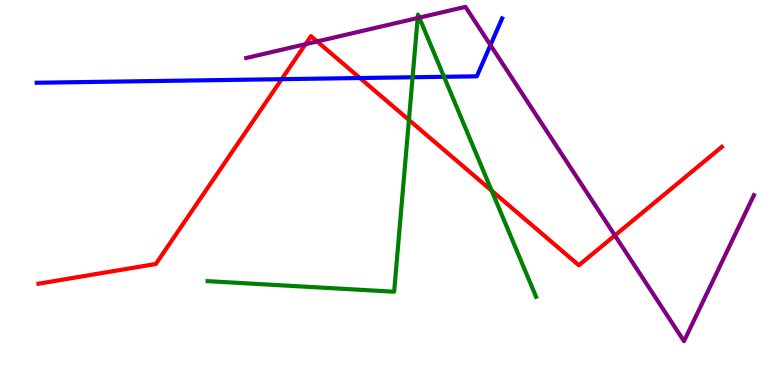[{'lines': ['blue', 'red'], 'intersections': [{'x': 3.63, 'y': 7.94}, {'x': 4.64, 'y': 7.97}]}, {'lines': ['green', 'red'], 'intersections': [{'x': 5.28, 'y': 6.89}, {'x': 6.34, 'y': 5.05}]}, {'lines': ['purple', 'red'], 'intersections': [{'x': 3.94, 'y': 8.85}, {'x': 4.09, 'y': 8.92}, {'x': 7.93, 'y': 3.88}]}, {'lines': ['blue', 'green'], 'intersections': [{'x': 5.32, 'y': 7.99}, {'x': 5.73, 'y': 8.01}]}, {'lines': ['blue', 'purple'], 'intersections': [{'x': 6.33, 'y': 8.83}]}, {'lines': ['green', 'purple'], 'intersections': [{'x': 5.39, 'y': 9.53}, {'x': 5.41, 'y': 9.54}]}]